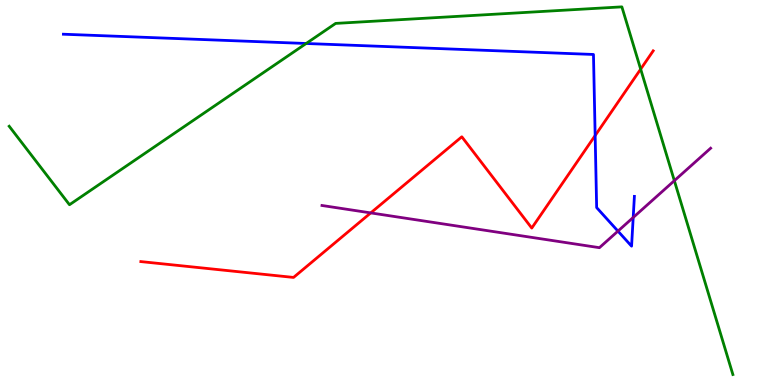[{'lines': ['blue', 'red'], 'intersections': [{'x': 7.68, 'y': 6.48}]}, {'lines': ['green', 'red'], 'intersections': [{'x': 8.27, 'y': 8.2}]}, {'lines': ['purple', 'red'], 'intersections': [{'x': 4.78, 'y': 4.47}]}, {'lines': ['blue', 'green'], 'intersections': [{'x': 3.95, 'y': 8.87}]}, {'lines': ['blue', 'purple'], 'intersections': [{'x': 7.97, 'y': 4.0}, {'x': 8.17, 'y': 4.35}]}, {'lines': ['green', 'purple'], 'intersections': [{'x': 8.7, 'y': 5.31}]}]